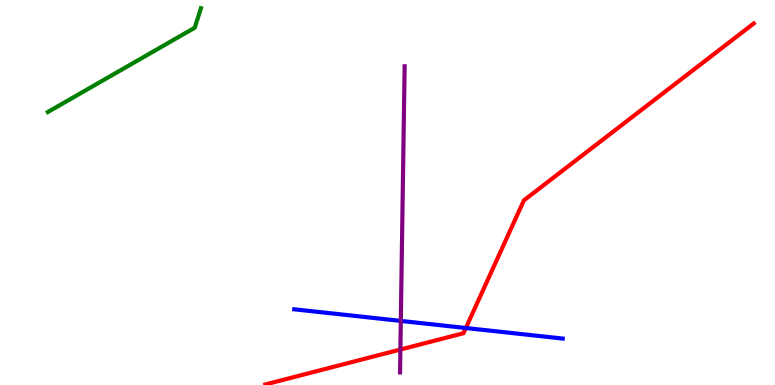[{'lines': ['blue', 'red'], 'intersections': [{'x': 6.01, 'y': 1.48}]}, {'lines': ['green', 'red'], 'intersections': []}, {'lines': ['purple', 'red'], 'intersections': [{'x': 5.17, 'y': 0.921}]}, {'lines': ['blue', 'green'], 'intersections': []}, {'lines': ['blue', 'purple'], 'intersections': [{'x': 5.17, 'y': 1.66}]}, {'lines': ['green', 'purple'], 'intersections': []}]